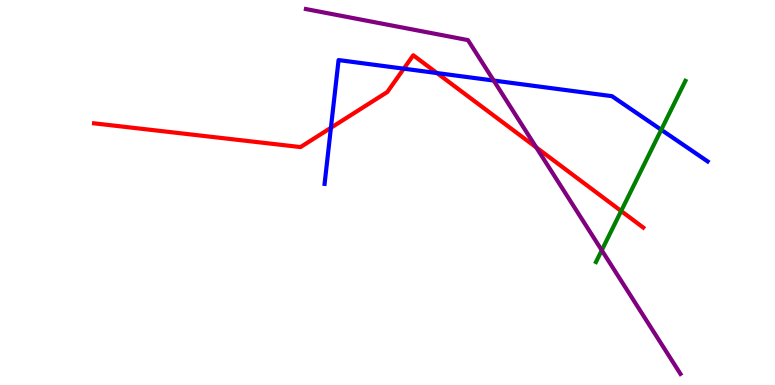[{'lines': ['blue', 'red'], 'intersections': [{'x': 4.27, 'y': 6.68}, {'x': 5.21, 'y': 8.22}, {'x': 5.64, 'y': 8.1}]}, {'lines': ['green', 'red'], 'intersections': [{'x': 8.01, 'y': 4.52}]}, {'lines': ['purple', 'red'], 'intersections': [{'x': 6.92, 'y': 6.17}]}, {'lines': ['blue', 'green'], 'intersections': [{'x': 8.53, 'y': 6.63}]}, {'lines': ['blue', 'purple'], 'intersections': [{'x': 6.37, 'y': 7.91}]}, {'lines': ['green', 'purple'], 'intersections': [{'x': 7.76, 'y': 3.5}]}]